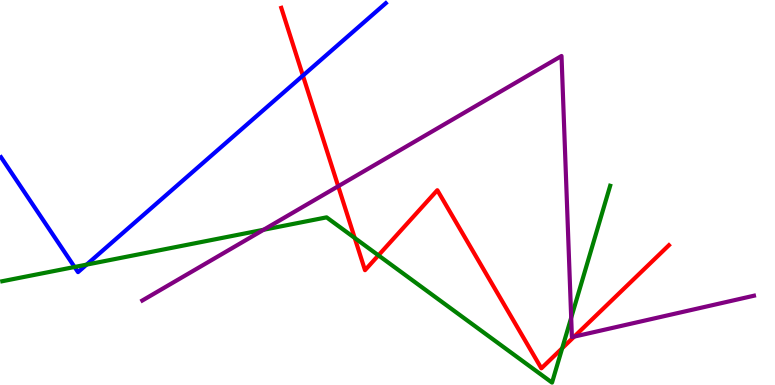[{'lines': ['blue', 'red'], 'intersections': [{'x': 3.91, 'y': 8.04}]}, {'lines': ['green', 'red'], 'intersections': [{'x': 4.58, 'y': 3.82}, {'x': 4.88, 'y': 3.37}, {'x': 7.25, 'y': 0.955}]}, {'lines': ['purple', 'red'], 'intersections': [{'x': 4.36, 'y': 5.16}, {'x': 7.41, 'y': 1.26}]}, {'lines': ['blue', 'green'], 'intersections': [{'x': 0.962, 'y': 3.07}, {'x': 1.12, 'y': 3.13}]}, {'lines': ['blue', 'purple'], 'intersections': []}, {'lines': ['green', 'purple'], 'intersections': [{'x': 3.4, 'y': 4.03}, {'x': 7.37, 'y': 1.75}]}]